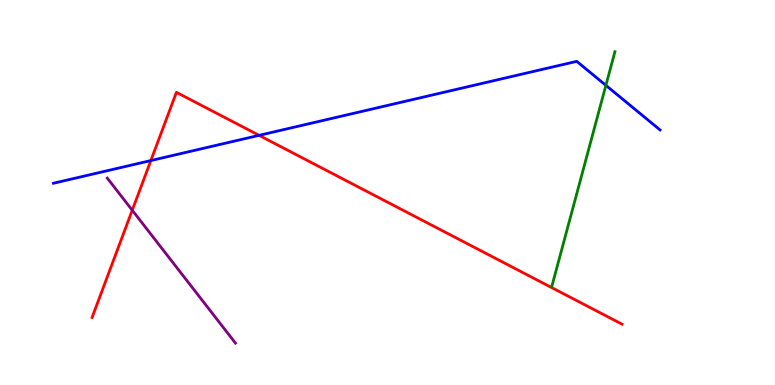[{'lines': ['blue', 'red'], 'intersections': [{'x': 1.95, 'y': 5.83}, {'x': 3.34, 'y': 6.48}]}, {'lines': ['green', 'red'], 'intersections': []}, {'lines': ['purple', 'red'], 'intersections': [{'x': 1.71, 'y': 4.54}]}, {'lines': ['blue', 'green'], 'intersections': [{'x': 7.82, 'y': 7.78}]}, {'lines': ['blue', 'purple'], 'intersections': []}, {'lines': ['green', 'purple'], 'intersections': []}]